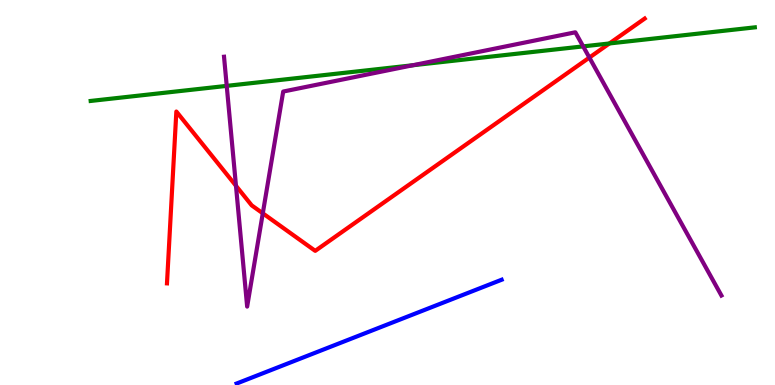[{'lines': ['blue', 'red'], 'intersections': []}, {'lines': ['green', 'red'], 'intersections': [{'x': 7.86, 'y': 8.87}]}, {'lines': ['purple', 'red'], 'intersections': [{'x': 3.04, 'y': 5.17}, {'x': 3.39, 'y': 4.46}, {'x': 7.6, 'y': 8.5}]}, {'lines': ['blue', 'green'], 'intersections': []}, {'lines': ['blue', 'purple'], 'intersections': []}, {'lines': ['green', 'purple'], 'intersections': [{'x': 2.93, 'y': 7.77}, {'x': 5.33, 'y': 8.31}, {'x': 7.52, 'y': 8.8}]}]